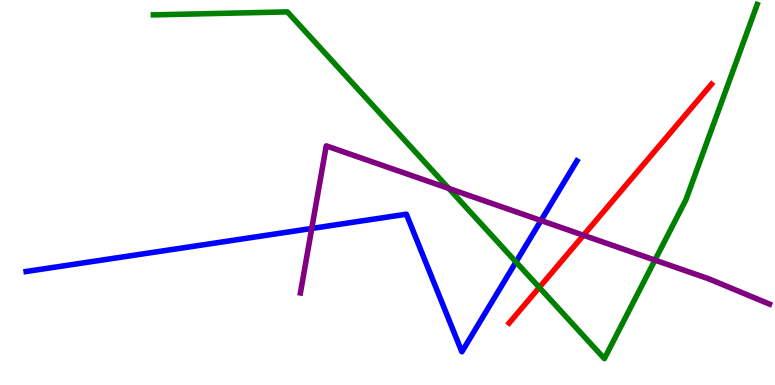[{'lines': ['blue', 'red'], 'intersections': []}, {'lines': ['green', 'red'], 'intersections': [{'x': 6.96, 'y': 2.53}]}, {'lines': ['purple', 'red'], 'intersections': [{'x': 7.53, 'y': 3.89}]}, {'lines': ['blue', 'green'], 'intersections': [{'x': 6.66, 'y': 3.2}]}, {'lines': ['blue', 'purple'], 'intersections': [{'x': 4.02, 'y': 4.07}, {'x': 6.98, 'y': 4.27}]}, {'lines': ['green', 'purple'], 'intersections': [{'x': 5.79, 'y': 5.11}, {'x': 8.45, 'y': 3.24}]}]